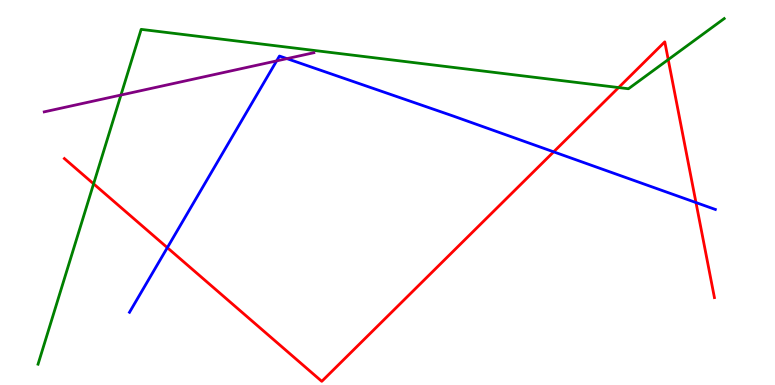[{'lines': ['blue', 'red'], 'intersections': [{'x': 2.16, 'y': 3.57}, {'x': 7.14, 'y': 6.06}, {'x': 8.98, 'y': 4.74}]}, {'lines': ['green', 'red'], 'intersections': [{'x': 1.21, 'y': 5.23}, {'x': 7.98, 'y': 7.73}, {'x': 8.62, 'y': 8.45}]}, {'lines': ['purple', 'red'], 'intersections': []}, {'lines': ['blue', 'green'], 'intersections': []}, {'lines': ['blue', 'purple'], 'intersections': [{'x': 3.57, 'y': 8.42}, {'x': 3.7, 'y': 8.48}]}, {'lines': ['green', 'purple'], 'intersections': [{'x': 1.56, 'y': 7.53}]}]